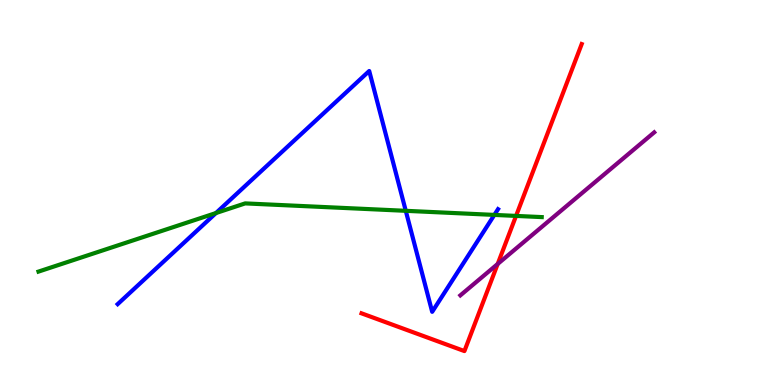[{'lines': ['blue', 'red'], 'intersections': []}, {'lines': ['green', 'red'], 'intersections': [{'x': 6.66, 'y': 4.39}]}, {'lines': ['purple', 'red'], 'intersections': [{'x': 6.42, 'y': 3.14}]}, {'lines': ['blue', 'green'], 'intersections': [{'x': 2.79, 'y': 4.47}, {'x': 5.24, 'y': 4.52}, {'x': 6.38, 'y': 4.42}]}, {'lines': ['blue', 'purple'], 'intersections': []}, {'lines': ['green', 'purple'], 'intersections': []}]